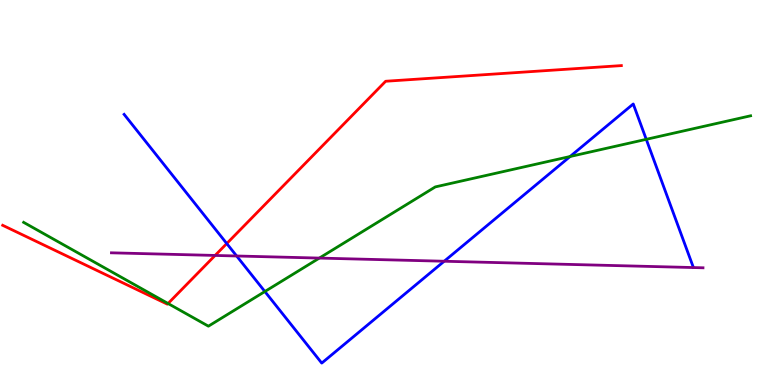[{'lines': ['blue', 'red'], 'intersections': [{'x': 2.93, 'y': 3.67}]}, {'lines': ['green', 'red'], 'intersections': [{'x': 2.17, 'y': 2.12}]}, {'lines': ['purple', 'red'], 'intersections': [{'x': 2.78, 'y': 3.37}]}, {'lines': ['blue', 'green'], 'intersections': [{'x': 3.42, 'y': 2.43}, {'x': 7.36, 'y': 5.93}, {'x': 8.34, 'y': 6.38}]}, {'lines': ['blue', 'purple'], 'intersections': [{'x': 3.05, 'y': 3.35}, {'x': 5.73, 'y': 3.21}]}, {'lines': ['green', 'purple'], 'intersections': [{'x': 4.12, 'y': 3.3}]}]